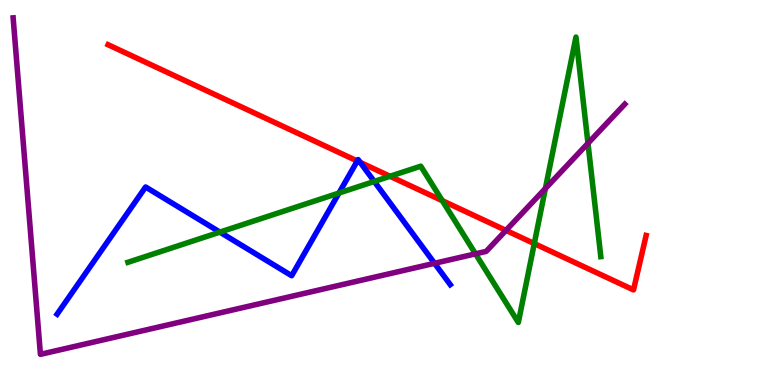[{'lines': ['blue', 'red'], 'intersections': [{'x': 4.61, 'y': 5.82}, {'x': 4.65, 'y': 5.78}]}, {'lines': ['green', 'red'], 'intersections': [{'x': 5.03, 'y': 5.42}, {'x': 5.71, 'y': 4.79}, {'x': 6.89, 'y': 3.67}]}, {'lines': ['purple', 'red'], 'intersections': [{'x': 6.53, 'y': 4.02}]}, {'lines': ['blue', 'green'], 'intersections': [{'x': 2.84, 'y': 3.97}, {'x': 4.37, 'y': 4.99}, {'x': 4.83, 'y': 5.29}]}, {'lines': ['blue', 'purple'], 'intersections': [{'x': 5.61, 'y': 3.16}]}, {'lines': ['green', 'purple'], 'intersections': [{'x': 6.14, 'y': 3.41}, {'x': 7.04, 'y': 5.1}, {'x': 7.59, 'y': 6.28}]}]